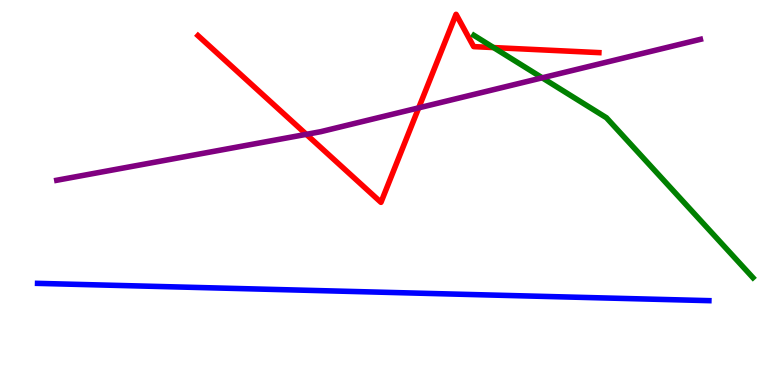[{'lines': ['blue', 'red'], 'intersections': []}, {'lines': ['green', 'red'], 'intersections': [{'x': 6.37, 'y': 8.76}]}, {'lines': ['purple', 'red'], 'intersections': [{'x': 3.95, 'y': 6.51}, {'x': 5.4, 'y': 7.2}]}, {'lines': ['blue', 'green'], 'intersections': []}, {'lines': ['blue', 'purple'], 'intersections': []}, {'lines': ['green', 'purple'], 'intersections': [{'x': 7.0, 'y': 7.98}]}]